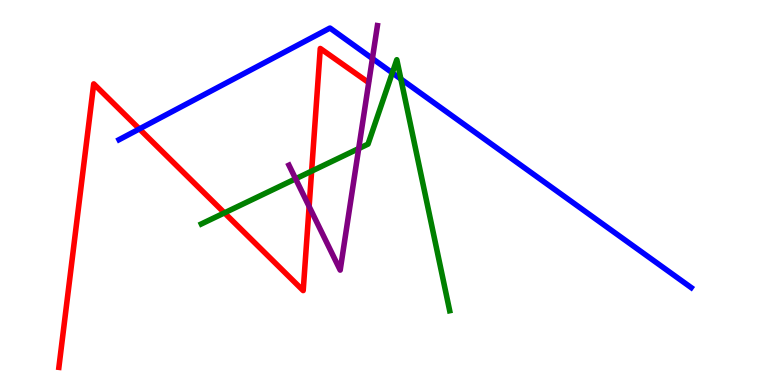[{'lines': ['blue', 'red'], 'intersections': [{'x': 1.8, 'y': 6.65}]}, {'lines': ['green', 'red'], 'intersections': [{'x': 2.9, 'y': 4.47}, {'x': 4.02, 'y': 5.56}]}, {'lines': ['purple', 'red'], 'intersections': [{'x': 3.99, 'y': 4.64}]}, {'lines': ['blue', 'green'], 'intersections': [{'x': 5.06, 'y': 8.11}, {'x': 5.17, 'y': 7.95}]}, {'lines': ['blue', 'purple'], 'intersections': [{'x': 4.81, 'y': 8.48}]}, {'lines': ['green', 'purple'], 'intersections': [{'x': 3.81, 'y': 5.36}, {'x': 4.63, 'y': 6.14}]}]